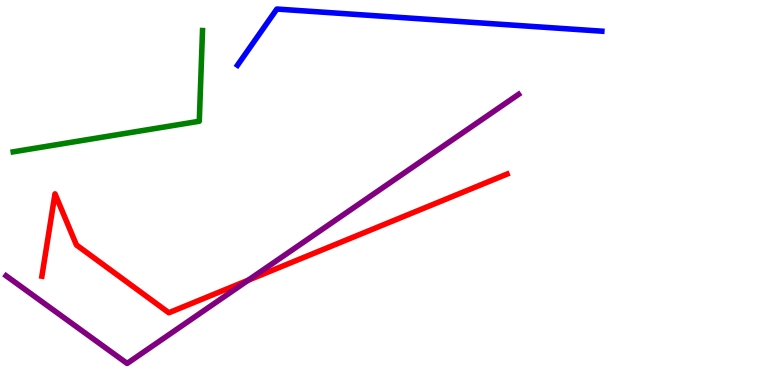[{'lines': ['blue', 'red'], 'intersections': []}, {'lines': ['green', 'red'], 'intersections': []}, {'lines': ['purple', 'red'], 'intersections': [{'x': 3.2, 'y': 2.72}]}, {'lines': ['blue', 'green'], 'intersections': []}, {'lines': ['blue', 'purple'], 'intersections': []}, {'lines': ['green', 'purple'], 'intersections': []}]